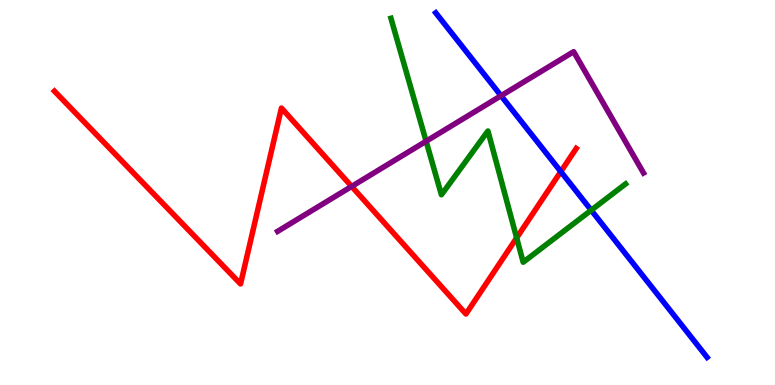[{'lines': ['blue', 'red'], 'intersections': [{'x': 7.24, 'y': 5.54}]}, {'lines': ['green', 'red'], 'intersections': [{'x': 6.67, 'y': 3.82}]}, {'lines': ['purple', 'red'], 'intersections': [{'x': 4.54, 'y': 5.16}]}, {'lines': ['blue', 'green'], 'intersections': [{'x': 7.63, 'y': 4.54}]}, {'lines': ['blue', 'purple'], 'intersections': [{'x': 6.47, 'y': 7.51}]}, {'lines': ['green', 'purple'], 'intersections': [{'x': 5.5, 'y': 6.33}]}]